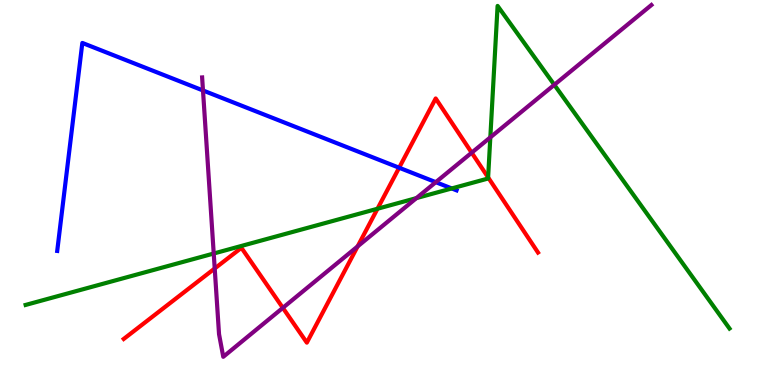[{'lines': ['blue', 'red'], 'intersections': [{'x': 5.15, 'y': 5.64}]}, {'lines': ['green', 'red'], 'intersections': [{'x': 4.87, 'y': 4.58}, {'x': 6.3, 'y': 5.39}]}, {'lines': ['purple', 'red'], 'intersections': [{'x': 2.77, 'y': 3.03}, {'x': 3.65, 'y': 2.0}, {'x': 4.61, 'y': 3.6}, {'x': 6.09, 'y': 6.03}]}, {'lines': ['blue', 'green'], 'intersections': [{'x': 5.83, 'y': 5.11}]}, {'lines': ['blue', 'purple'], 'intersections': [{'x': 2.62, 'y': 7.65}, {'x': 5.62, 'y': 5.27}]}, {'lines': ['green', 'purple'], 'intersections': [{'x': 2.76, 'y': 3.42}, {'x': 5.37, 'y': 4.85}, {'x': 6.33, 'y': 6.43}, {'x': 7.15, 'y': 7.8}]}]